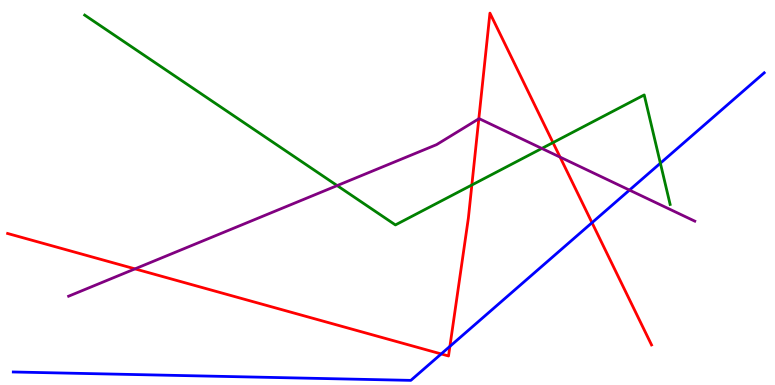[{'lines': ['blue', 'red'], 'intersections': [{'x': 5.69, 'y': 0.807}, {'x': 5.81, 'y': 1.0}, {'x': 7.64, 'y': 4.22}]}, {'lines': ['green', 'red'], 'intersections': [{'x': 6.09, 'y': 5.2}, {'x': 7.14, 'y': 6.3}]}, {'lines': ['purple', 'red'], 'intersections': [{'x': 1.74, 'y': 3.02}, {'x': 6.18, 'y': 6.91}, {'x': 7.23, 'y': 5.92}]}, {'lines': ['blue', 'green'], 'intersections': [{'x': 8.52, 'y': 5.76}]}, {'lines': ['blue', 'purple'], 'intersections': [{'x': 8.12, 'y': 5.06}]}, {'lines': ['green', 'purple'], 'intersections': [{'x': 4.35, 'y': 5.18}, {'x': 6.99, 'y': 6.14}]}]